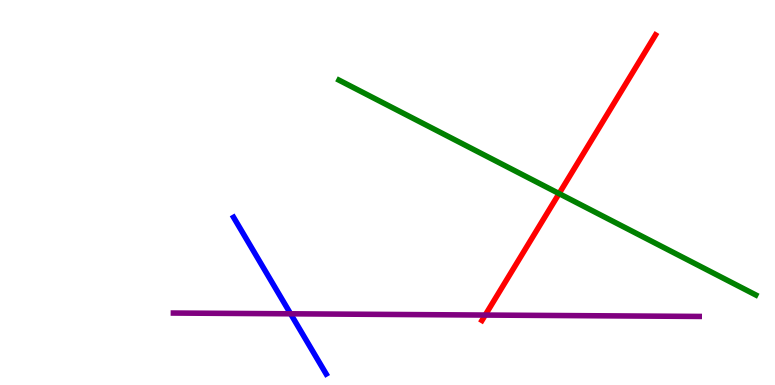[{'lines': ['blue', 'red'], 'intersections': []}, {'lines': ['green', 'red'], 'intersections': [{'x': 7.21, 'y': 4.97}]}, {'lines': ['purple', 'red'], 'intersections': [{'x': 6.26, 'y': 1.82}]}, {'lines': ['blue', 'green'], 'intersections': []}, {'lines': ['blue', 'purple'], 'intersections': [{'x': 3.75, 'y': 1.85}]}, {'lines': ['green', 'purple'], 'intersections': []}]